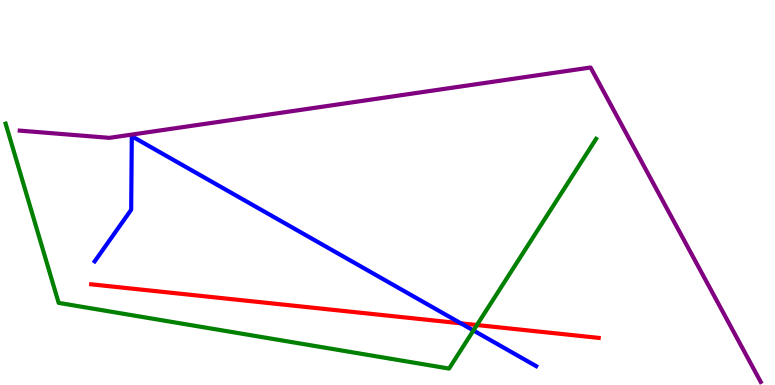[{'lines': ['blue', 'red'], 'intersections': [{'x': 5.95, 'y': 1.6}]}, {'lines': ['green', 'red'], 'intersections': [{'x': 6.15, 'y': 1.56}]}, {'lines': ['purple', 'red'], 'intersections': []}, {'lines': ['blue', 'green'], 'intersections': [{'x': 6.11, 'y': 1.42}]}, {'lines': ['blue', 'purple'], 'intersections': []}, {'lines': ['green', 'purple'], 'intersections': []}]